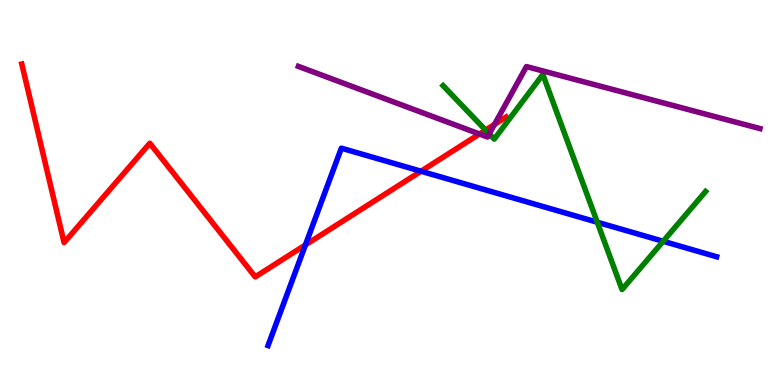[{'lines': ['blue', 'red'], 'intersections': [{'x': 3.94, 'y': 3.64}, {'x': 5.43, 'y': 5.55}]}, {'lines': ['green', 'red'], 'intersections': [{'x': 6.27, 'y': 6.62}]}, {'lines': ['purple', 'red'], 'intersections': [{'x': 6.19, 'y': 6.52}, {'x': 6.38, 'y': 6.77}]}, {'lines': ['blue', 'green'], 'intersections': [{'x': 7.71, 'y': 4.23}, {'x': 8.56, 'y': 3.73}]}, {'lines': ['blue', 'purple'], 'intersections': []}, {'lines': ['green', 'purple'], 'intersections': [{'x': 6.31, 'y': 6.52}]}]